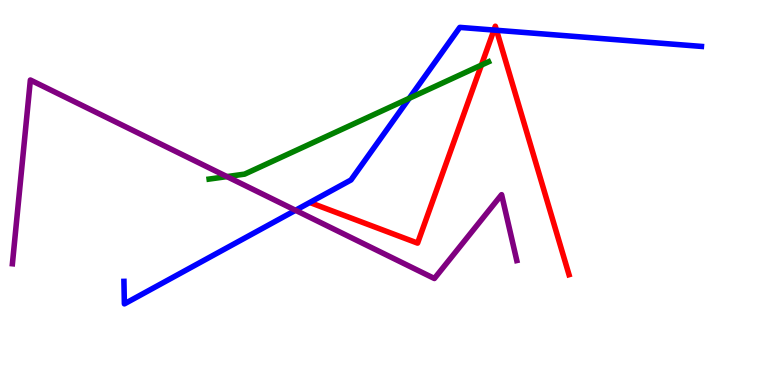[{'lines': ['blue', 'red'], 'intersections': [{'x': 6.37, 'y': 9.22}, {'x': 6.41, 'y': 9.21}]}, {'lines': ['green', 'red'], 'intersections': [{'x': 6.21, 'y': 8.31}]}, {'lines': ['purple', 'red'], 'intersections': []}, {'lines': ['blue', 'green'], 'intersections': [{'x': 5.28, 'y': 7.45}]}, {'lines': ['blue', 'purple'], 'intersections': [{'x': 3.81, 'y': 4.54}]}, {'lines': ['green', 'purple'], 'intersections': [{'x': 2.93, 'y': 5.41}]}]